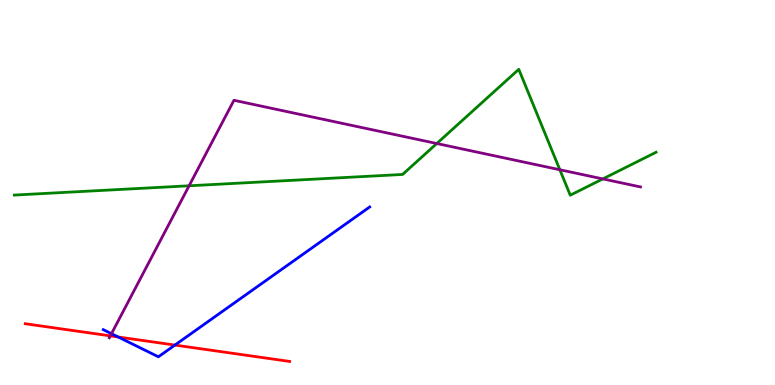[{'lines': ['blue', 'red'], 'intersections': [{'x': 1.52, 'y': 1.25}, {'x': 2.26, 'y': 1.04}]}, {'lines': ['green', 'red'], 'intersections': []}, {'lines': ['purple', 'red'], 'intersections': [{'x': 1.42, 'y': 1.28}]}, {'lines': ['blue', 'green'], 'intersections': []}, {'lines': ['blue', 'purple'], 'intersections': [{'x': 1.44, 'y': 1.33}]}, {'lines': ['green', 'purple'], 'intersections': [{'x': 2.44, 'y': 5.17}, {'x': 5.64, 'y': 6.27}, {'x': 7.22, 'y': 5.59}, {'x': 7.78, 'y': 5.35}]}]